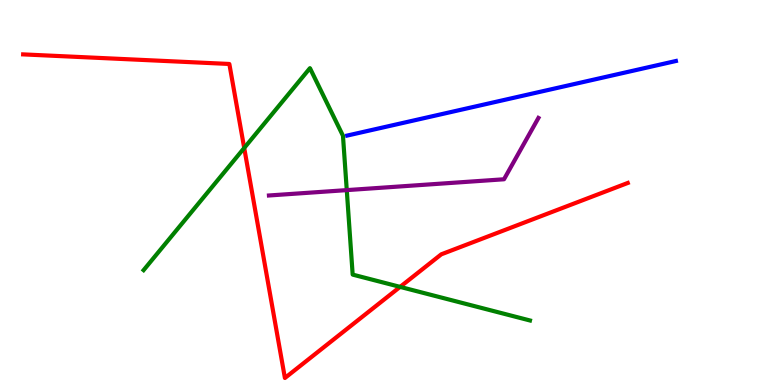[{'lines': ['blue', 'red'], 'intersections': []}, {'lines': ['green', 'red'], 'intersections': [{'x': 3.15, 'y': 6.16}, {'x': 5.16, 'y': 2.55}]}, {'lines': ['purple', 'red'], 'intersections': []}, {'lines': ['blue', 'green'], 'intersections': []}, {'lines': ['blue', 'purple'], 'intersections': []}, {'lines': ['green', 'purple'], 'intersections': [{'x': 4.47, 'y': 5.06}]}]